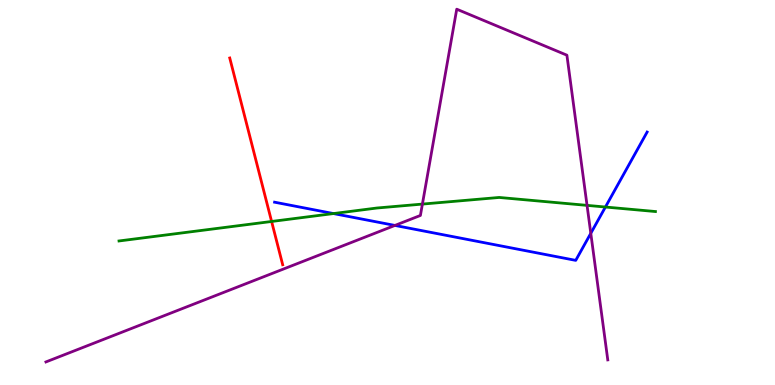[{'lines': ['blue', 'red'], 'intersections': []}, {'lines': ['green', 'red'], 'intersections': [{'x': 3.5, 'y': 4.25}]}, {'lines': ['purple', 'red'], 'intersections': []}, {'lines': ['blue', 'green'], 'intersections': [{'x': 4.3, 'y': 4.45}, {'x': 7.81, 'y': 4.62}]}, {'lines': ['blue', 'purple'], 'intersections': [{'x': 5.1, 'y': 4.14}, {'x': 7.62, 'y': 3.94}]}, {'lines': ['green', 'purple'], 'intersections': [{'x': 5.45, 'y': 4.7}, {'x': 7.57, 'y': 4.67}]}]